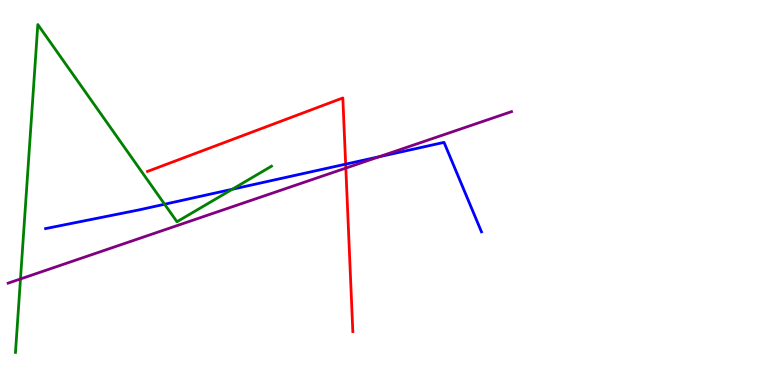[{'lines': ['blue', 'red'], 'intersections': [{'x': 4.46, 'y': 5.74}]}, {'lines': ['green', 'red'], 'intersections': []}, {'lines': ['purple', 'red'], 'intersections': [{'x': 4.46, 'y': 5.63}]}, {'lines': ['blue', 'green'], 'intersections': [{'x': 2.12, 'y': 4.7}, {'x': 3.0, 'y': 5.08}]}, {'lines': ['blue', 'purple'], 'intersections': [{'x': 4.89, 'y': 5.93}]}, {'lines': ['green', 'purple'], 'intersections': [{'x': 0.264, 'y': 2.75}]}]